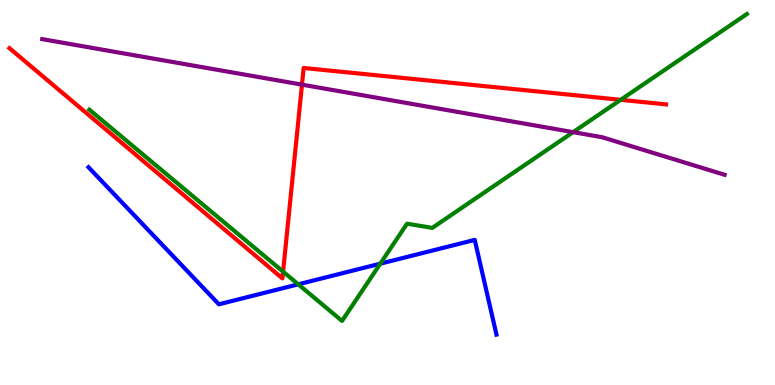[{'lines': ['blue', 'red'], 'intersections': []}, {'lines': ['green', 'red'], 'intersections': [{'x': 3.65, 'y': 2.94}, {'x': 8.01, 'y': 7.41}]}, {'lines': ['purple', 'red'], 'intersections': [{'x': 3.9, 'y': 7.8}]}, {'lines': ['blue', 'green'], 'intersections': [{'x': 3.85, 'y': 2.62}, {'x': 4.91, 'y': 3.15}]}, {'lines': ['blue', 'purple'], 'intersections': []}, {'lines': ['green', 'purple'], 'intersections': [{'x': 7.39, 'y': 6.57}]}]